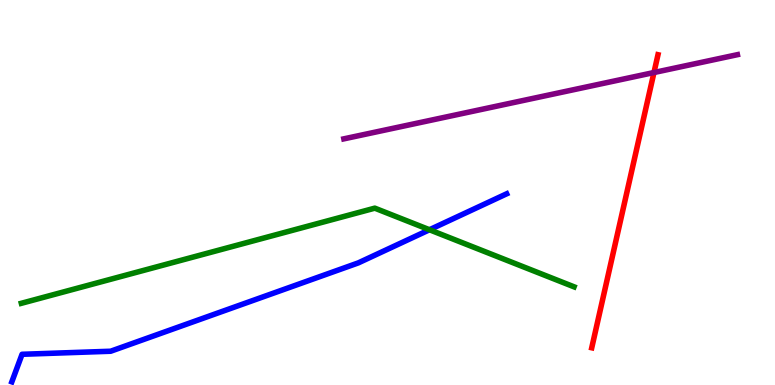[{'lines': ['blue', 'red'], 'intersections': []}, {'lines': ['green', 'red'], 'intersections': []}, {'lines': ['purple', 'red'], 'intersections': [{'x': 8.44, 'y': 8.12}]}, {'lines': ['blue', 'green'], 'intersections': [{'x': 5.54, 'y': 4.03}]}, {'lines': ['blue', 'purple'], 'intersections': []}, {'lines': ['green', 'purple'], 'intersections': []}]